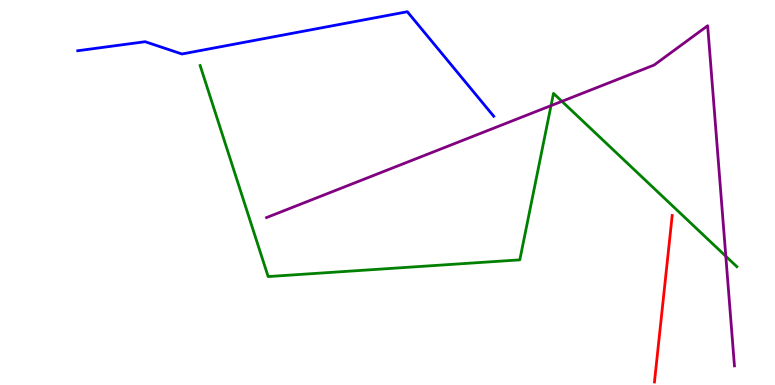[{'lines': ['blue', 'red'], 'intersections': []}, {'lines': ['green', 'red'], 'intersections': []}, {'lines': ['purple', 'red'], 'intersections': []}, {'lines': ['blue', 'green'], 'intersections': []}, {'lines': ['blue', 'purple'], 'intersections': []}, {'lines': ['green', 'purple'], 'intersections': [{'x': 7.11, 'y': 7.26}, {'x': 7.25, 'y': 7.37}, {'x': 9.37, 'y': 3.34}]}]